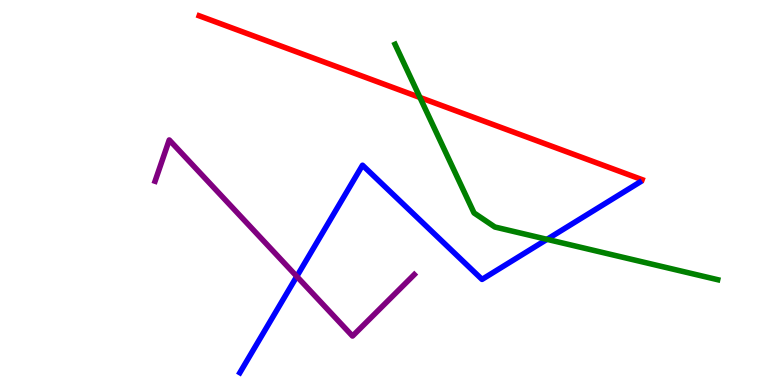[{'lines': ['blue', 'red'], 'intersections': []}, {'lines': ['green', 'red'], 'intersections': [{'x': 5.42, 'y': 7.47}]}, {'lines': ['purple', 'red'], 'intersections': []}, {'lines': ['blue', 'green'], 'intersections': [{'x': 7.06, 'y': 3.78}]}, {'lines': ['blue', 'purple'], 'intersections': [{'x': 3.83, 'y': 2.82}]}, {'lines': ['green', 'purple'], 'intersections': []}]